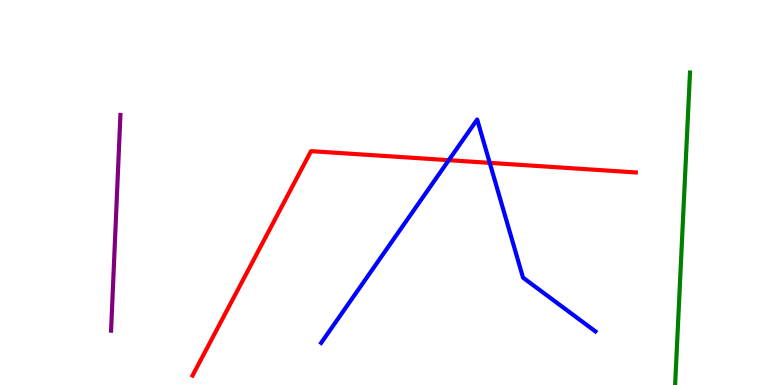[{'lines': ['blue', 'red'], 'intersections': [{'x': 5.79, 'y': 5.84}, {'x': 6.32, 'y': 5.77}]}, {'lines': ['green', 'red'], 'intersections': []}, {'lines': ['purple', 'red'], 'intersections': []}, {'lines': ['blue', 'green'], 'intersections': []}, {'lines': ['blue', 'purple'], 'intersections': []}, {'lines': ['green', 'purple'], 'intersections': []}]